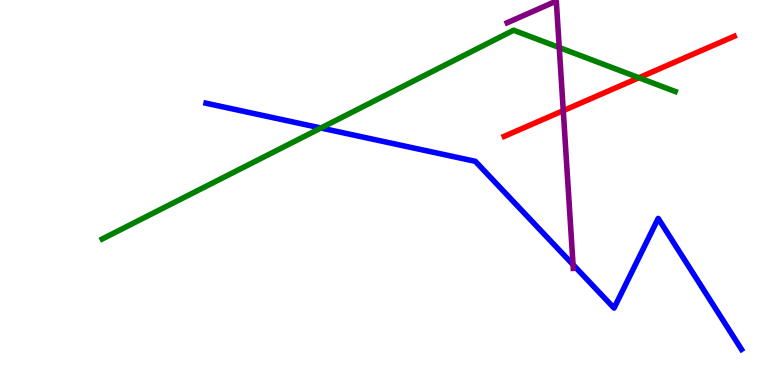[{'lines': ['blue', 'red'], 'intersections': []}, {'lines': ['green', 'red'], 'intersections': [{'x': 8.24, 'y': 7.98}]}, {'lines': ['purple', 'red'], 'intersections': [{'x': 7.27, 'y': 7.13}]}, {'lines': ['blue', 'green'], 'intersections': [{'x': 4.14, 'y': 6.68}]}, {'lines': ['blue', 'purple'], 'intersections': [{'x': 7.39, 'y': 3.13}]}, {'lines': ['green', 'purple'], 'intersections': [{'x': 7.22, 'y': 8.77}]}]